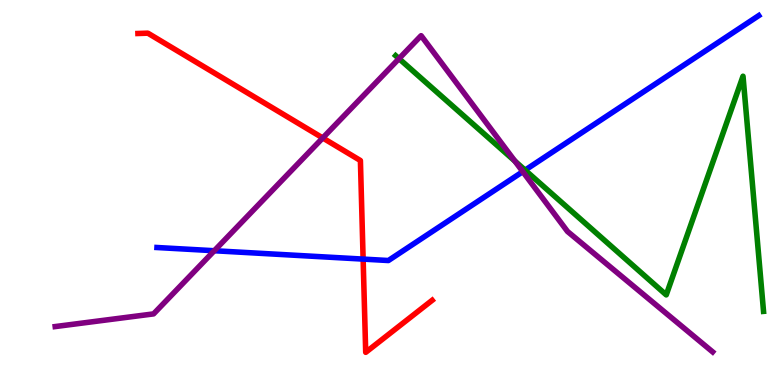[{'lines': ['blue', 'red'], 'intersections': [{'x': 4.69, 'y': 3.27}]}, {'lines': ['green', 'red'], 'intersections': []}, {'lines': ['purple', 'red'], 'intersections': [{'x': 4.16, 'y': 6.42}]}, {'lines': ['blue', 'green'], 'intersections': [{'x': 6.78, 'y': 5.58}]}, {'lines': ['blue', 'purple'], 'intersections': [{'x': 2.77, 'y': 3.49}, {'x': 6.75, 'y': 5.54}]}, {'lines': ['green', 'purple'], 'intersections': [{'x': 5.15, 'y': 8.48}, {'x': 6.64, 'y': 5.82}]}]